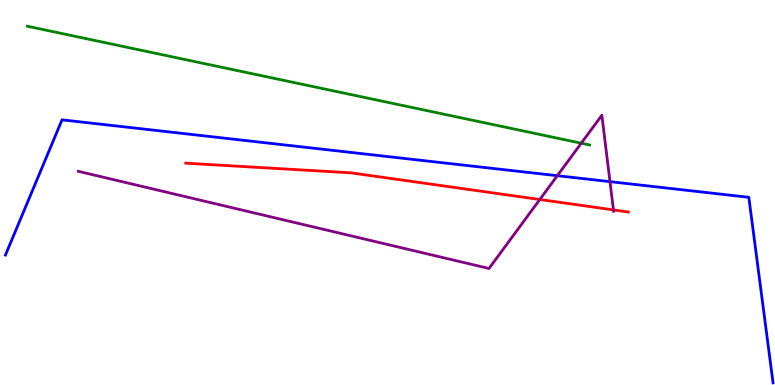[{'lines': ['blue', 'red'], 'intersections': []}, {'lines': ['green', 'red'], 'intersections': []}, {'lines': ['purple', 'red'], 'intersections': [{'x': 6.97, 'y': 4.82}, {'x': 7.92, 'y': 4.55}]}, {'lines': ['blue', 'green'], 'intersections': []}, {'lines': ['blue', 'purple'], 'intersections': [{'x': 7.19, 'y': 5.44}, {'x': 7.87, 'y': 5.28}]}, {'lines': ['green', 'purple'], 'intersections': [{'x': 7.5, 'y': 6.28}]}]